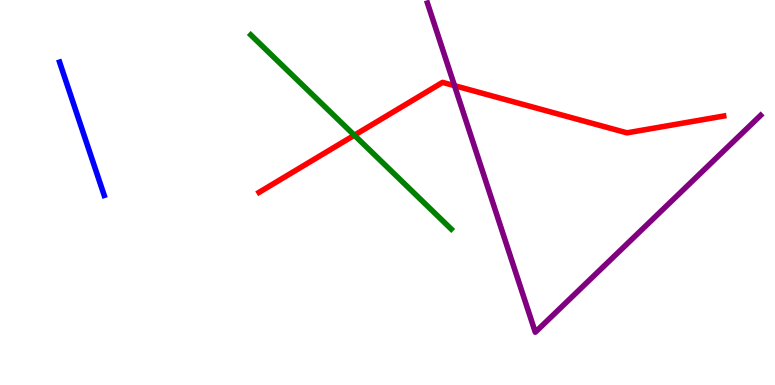[{'lines': ['blue', 'red'], 'intersections': []}, {'lines': ['green', 'red'], 'intersections': [{'x': 4.57, 'y': 6.49}]}, {'lines': ['purple', 'red'], 'intersections': [{'x': 5.86, 'y': 7.78}]}, {'lines': ['blue', 'green'], 'intersections': []}, {'lines': ['blue', 'purple'], 'intersections': []}, {'lines': ['green', 'purple'], 'intersections': []}]